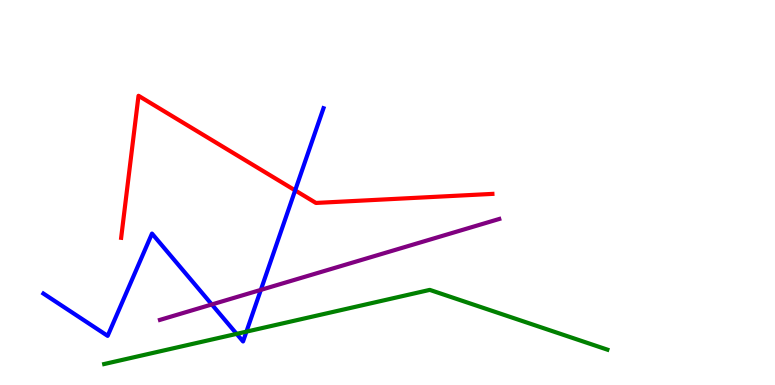[{'lines': ['blue', 'red'], 'intersections': [{'x': 3.81, 'y': 5.05}]}, {'lines': ['green', 'red'], 'intersections': []}, {'lines': ['purple', 'red'], 'intersections': []}, {'lines': ['blue', 'green'], 'intersections': [{'x': 3.05, 'y': 1.33}, {'x': 3.18, 'y': 1.39}]}, {'lines': ['blue', 'purple'], 'intersections': [{'x': 2.73, 'y': 2.09}, {'x': 3.37, 'y': 2.47}]}, {'lines': ['green', 'purple'], 'intersections': []}]